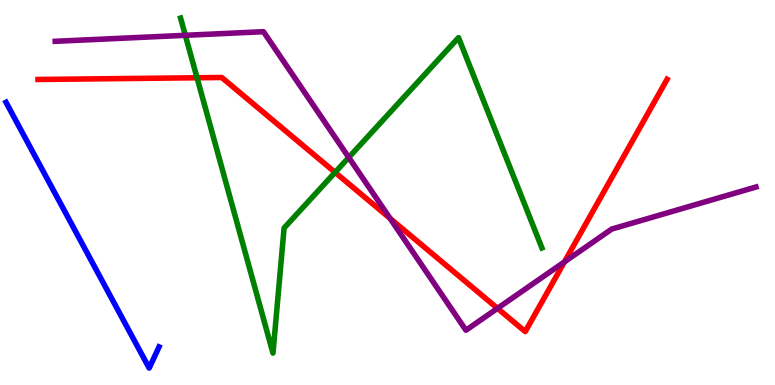[{'lines': ['blue', 'red'], 'intersections': []}, {'lines': ['green', 'red'], 'intersections': [{'x': 2.54, 'y': 7.98}, {'x': 4.32, 'y': 5.52}]}, {'lines': ['purple', 'red'], 'intersections': [{'x': 5.03, 'y': 4.33}, {'x': 6.42, 'y': 1.99}, {'x': 7.28, 'y': 3.2}]}, {'lines': ['blue', 'green'], 'intersections': []}, {'lines': ['blue', 'purple'], 'intersections': []}, {'lines': ['green', 'purple'], 'intersections': [{'x': 2.39, 'y': 9.08}, {'x': 4.5, 'y': 5.91}]}]